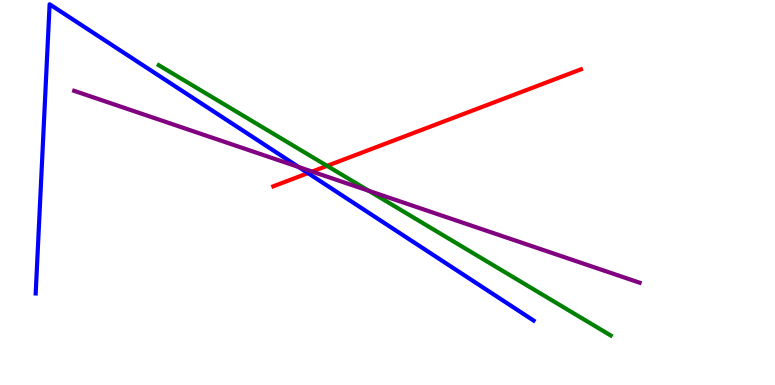[{'lines': ['blue', 'red'], 'intersections': [{'x': 3.97, 'y': 5.5}]}, {'lines': ['green', 'red'], 'intersections': [{'x': 4.22, 'y': 5.69}]}, {'lines': ['purple', 'red'], 'intersections': [{'x': 4.03, 'y': 5.54}]}, {'lines': ['blue', 'green'], 'intersections': []}, {'lines': ['blue', 'purple'], 'intersections': [{'x': 3.85, 'y': 5.66}]}, {'lines': ['green', 'purple'], 'intersections': [{'x': 4.76, 'y': 5.04}]}]